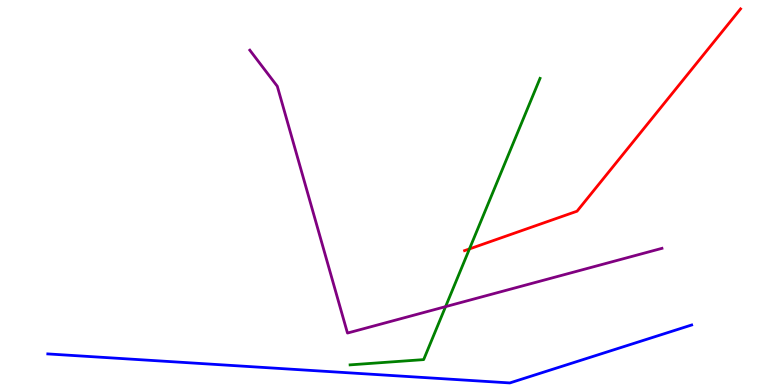[{'lines': ['blue', 'red'], 'intersections': []}, {'lines': ['green', 'red'], 'intersections': [{'x': 6.06, 'y': 3.53}]}, {'lines': ['purple', 'red'], 'intersections': []}, {'lines': ['blue', 'green'], 'intersections': []}, {'lines': ['blue', 'purple'], 'intersections': []}, {'lines': ['green', 'purple'], 'intersections': [{'x': 5.75, 'y': 2.04}]}]